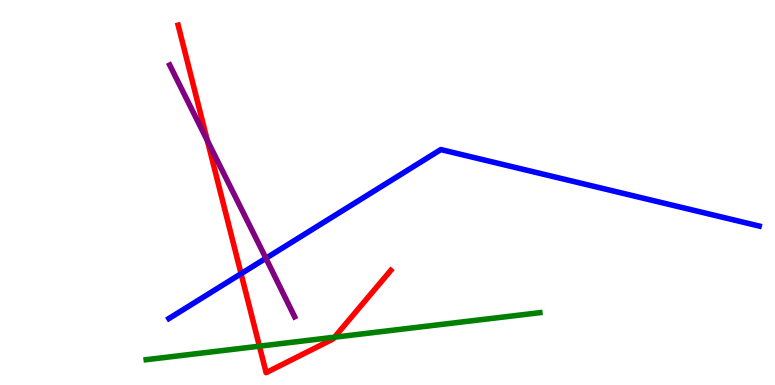[{'lines': ['blue', 'red'], 'intersections': [{'x': 3.11, 'y': 2.89}]}, {'lines': ['green', 'red'], 'intersections': [{'x': 3.35, 'y': 1.01}, {'x': 4.32, 'y': 1.24}]}, {'lines': ['purple', 'red'], 'intersections': [{'x': 2.68, 'y': 6.35}]}, {'lines': ['blue', 'green'], 'intersections': []}, {'lines': ['blue', 'purple'], 'intersections': [{'x': 3.43, 'y': 3.29}]}, {'lines': ['green', 'purple'], 'intersections': []}]